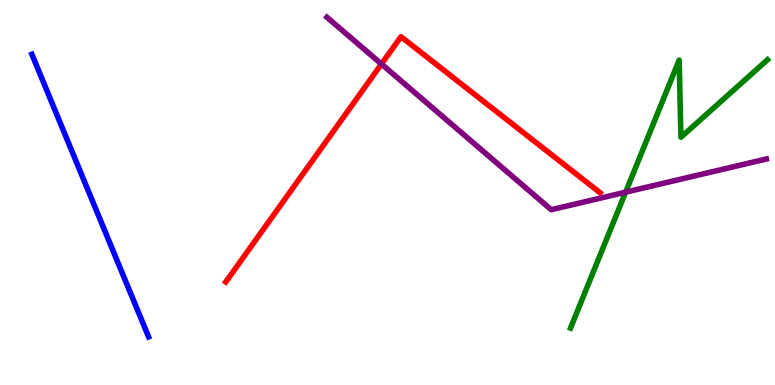[{'lines': ['blue', 'red'], 'intersections': []}, {'lines': ['green', 'red'], 'intersections': []}, {'lines': ['purple', 'red'], 'intersections': [{'x': 4.92, 'y': 8.34}]}, {'lines': ['blue', 'green'], 'intersections': []}, {'lines': ['blue', 'purple'], 'intersections': []}, {'lines': ['green', 'purple'], 'intersections': [{'x': 8.07, 'y': 5.01}]}]